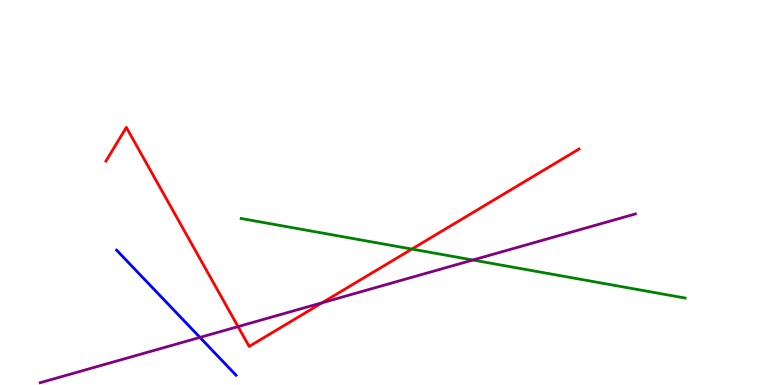[{'lines': ['blue', 'red'], 'intersections': []}, {'lines': ['green', 'red'], 'intersections': [{'x': 5.31, 'y': 3.53}]}, {'lines': ['purple', 'red'], 'intersections': [{'x': 3.07, 'y': 1.52}, {'x': 4.16, 'y': 2.14}]}, {'lines': ['blue', 'green'], 'intersections': []}, {'lines': ['blue', 'purple'], 'intersections': [{'x': 2.58, 'y': 1.24}]}, {'lines': ['green', 'purple'], 'intersections': [{'x': 6.1, 'y': 3.25}]}]